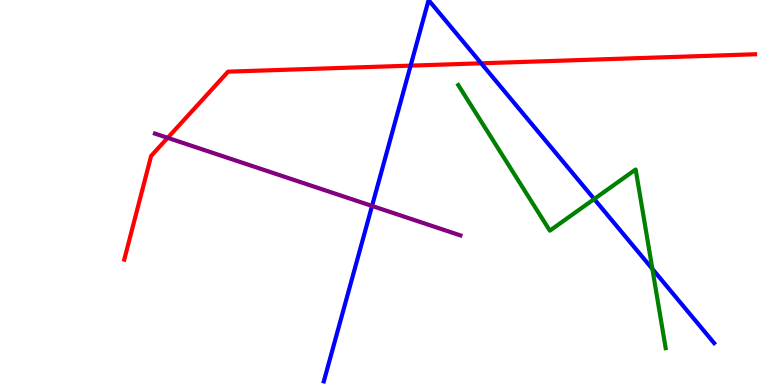[{'lines': ['blue', 'red'], 'intersections': [{'x': 5.3, 'y': 8.3}, {'x': 6.21, 'y': 8.36}]}, {'lines': ['green', 'red'], 'intersections': []}, {'lines': ['purple', 'red'], 'intersections': [{'x': 2.16, 'y': 6.42}]}, {'lines': ['blue', 'green'], 'intersections': [{'x': 7.67, 'y': 4.83}, {'x': 8.42, 'y': 3.02}]}, {'lines': ['blue', 'purple'], 'intersections': [{'x': 4.8, 'y': 4.65}]}, {'lines': ['green', 'purple'], 'intersections': []}]